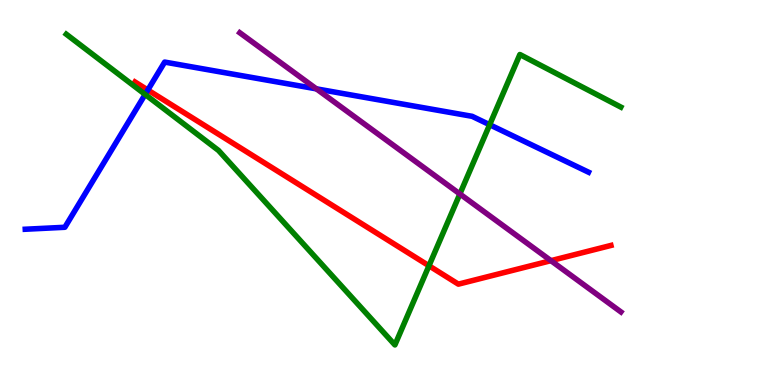[{'lines': ['blue', 'red'], 'intersections': [{'x': 1.91, 'y': 7.66}]}, {'lines': ['green', 'red'], 'intersections': [{'x': 5.54, 'y': 3.1}]}, {'lines': ['purple', 'red'], 'intersections': [{'x': 7.11, 'y': 3.23}]}, {'lines': ['blue', 'green'], 'intersections': [{'x': 1.87, 'y': 7.55}, {'x': 6.32, 'y': 6.76}]}, {'lines': ['blue', 'purple'], 'intersections': [{'x': 4.08, 'y': 7.69}]}, {'lines': ['green', 'purple'], 'intersections': [{'x': 5.93, 'y': 4.96}]}]